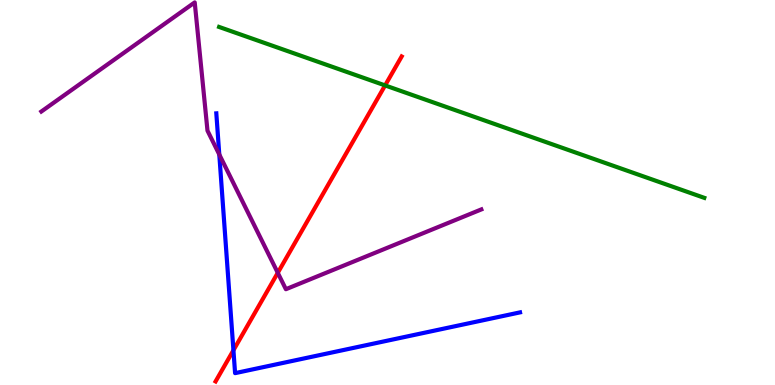[{'lines': ['blue', 'red'], 'intersections': [{'x': 3.01, 'y': 0.902}]}, {'lines': ['green', 'red'], 'intersections': [{'x': 4.97, 'y': 7.78}]}, {'lines': ['purple', 'red'], 'intersections': [{'x': 3.58, 'y': 2.91}]}, {'lines': ['blue', 'green'], 'intersections': []}, {'lines': ['blue', 'purple'], 'intersections': [{'x': 2.83, 'y': 5.99}]}, {'lines': ['green', 'purple'], 'intersections': []}]